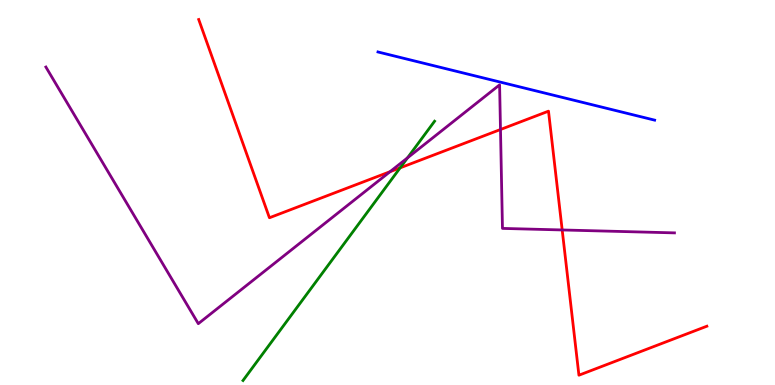[{'lines': ['blue', 'red'], 'intersections': []}, {'lines': ['green', 'red'], 'intersections': [{'x': 5.16, 'y': 5.64}]}, {'lines': ['purple', 'red'], 'intersections': [{'x': 5.03, 'y': 5.54}, {'x': 6.46, 'y': 6.64}, {'x': 7.25, 'y': 4.03}]}, {'lines': ['blue', 'green'], 'intersections': []}, {'lines': ['blue', 'purple'], 'intersections': []}, {'lines': ['green', 'purple'], 'intersections': [{'x': 5.26, 'y': 5.9}]}]